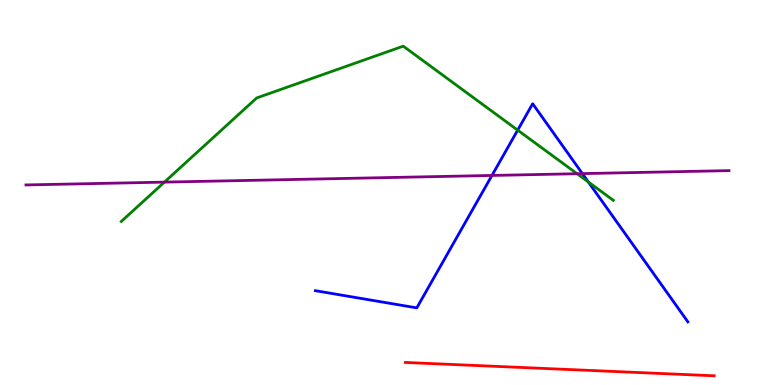[{'lines': ['blue', 'red'], 'intersections': []}, {'lines': ['green', 'red'], 'intersections': []}, {'lines': ['purple', 'red'], 'intersections': []}, {'lines': ['blue', 'green'], 'intersections': [{'x': 6.68, 'y': 6.62}, {'x': 7.59, 'y': 5.27}]}, {'lines': ['blue', 'purple'], 'intersections': [{'x': 6.35, 'y': 5.44}, {'x': 7.51, 'y': 5.49}]}, {'lines': ['green', 'purple'], 'intersections': [{'x': 2.12, 'y': 5.27}, {'x': 7.45, 'y': 5.49}]}]